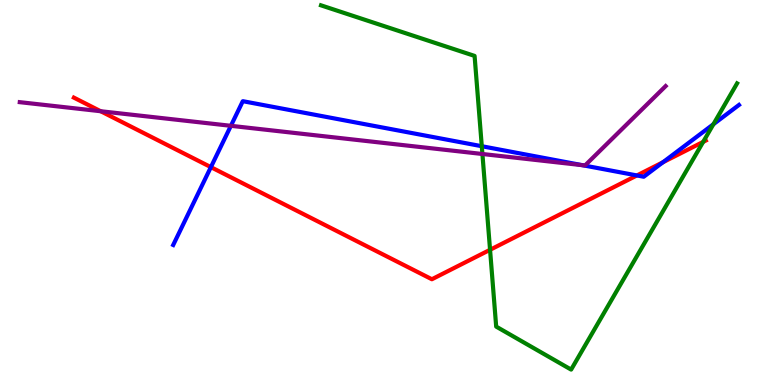[{'lines': ['blue', 'red'], 'intersections': [{'x': 2.72, 'y': 5.66}, {'x': 8.22, 'y': 5.44}, {'x': 8.55, 'y': 5.79}]}, {'lines': ['green', 'red'], 'intersections': [{'x': 6.32, 'y': 3.51}, {'x': 9.07, 'y': 6.31}]}, {'lines': ['purple', 'red'], 'intersections': [{'x': 1.3, 'y': 7.11}]}, {'lines': ['blue', 'green'], 'intersections': [{'x': 6.22, 'y': 6.2}, {'x': 9.21, 'y': 6.77}]}, {'lines': ['blue', 'purple'], 'intersections': [{'x': 2.98, 'y': 6.73}, {'x': 7.52, 'y': 5.71}]}, {'lines': ['green', 'purple'], 'intersections': [{'x': 6.22, 'y': 6.0}]}]